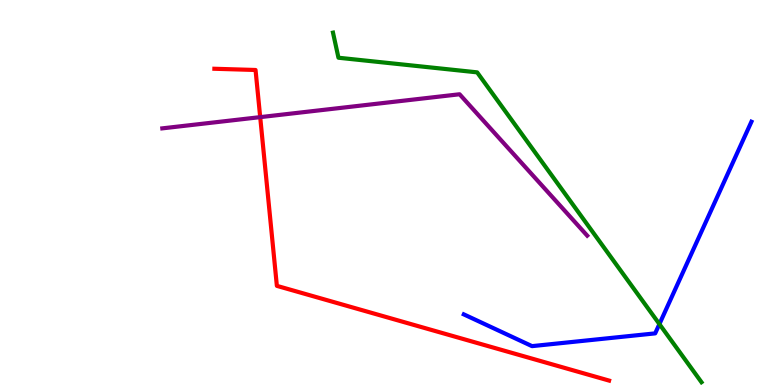[{'lines': ['blue', 'red'], 'intersections': []}, {'lines': ['green', 'red'], 'intersections': []}, {'lines': ['purple', 'red'], 'intersections': [{'x': 3.36, 'y': 6.96}]}, {'lines': ['blue', 'green'], 'intersections': [{'x': 8.51, 'y': 1.58}]}, {'lines': ['blue', 'purple'], 'intersections': []}, {'lines': ['green', 'purple'], 'intersections': []}]